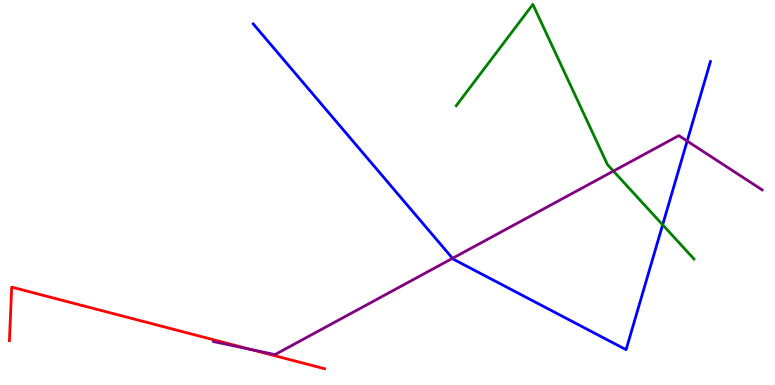[{'lines': ['blue', 'red'], 'intersections': []}, {'lines': ['green', 'red'], 'intersections': []}, {'lines': ['purple', 'red'], 'intersections': [{'x': 3.23, 'y': 0.924}]}, {'lines': ['blue', 'green'], 'intersections': [{'x': 8.55, 'y': 4.16}]}, {'lines': ['blue', 'purple'], 'intersections': [{'x': 5.84, 'y': 3.29}, {'x': 8.87, 'y': 6.34}]}, {'lines': ['green', 'purple'], 'intersections': [{'x': 7.92, 'y': 5.56}]}]